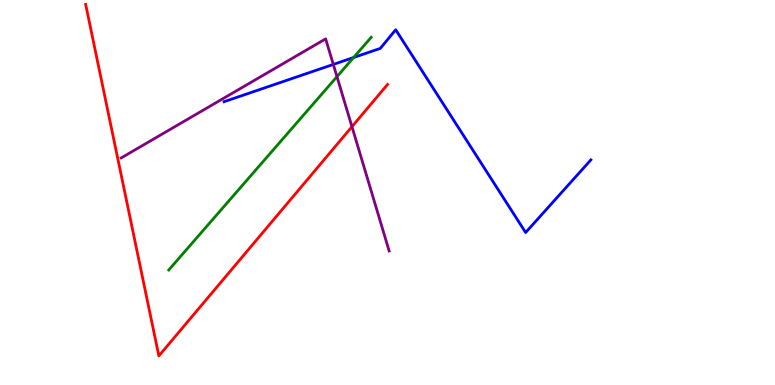[{'lines': ['blue', 'red'], 'intersections': []}, {'lines': ['green', 'red'], 'intersections': []}, {'lines': ['purple', 'red'], 'intersections': [{'x': 4.54, 'y': 6.71}]}, {'lines': ['blue', 'green'], 'intersections': [{'x': 4.56, 'y': 8.51}]}, {'lines': ['blue', 'purple'], 'intersections': [{'x': 4.3, 'y': 8.33}]}, {'lines': ['green', 'purple'], 'intersections': [{'x': 4.35, 'y': 8.01}]}]